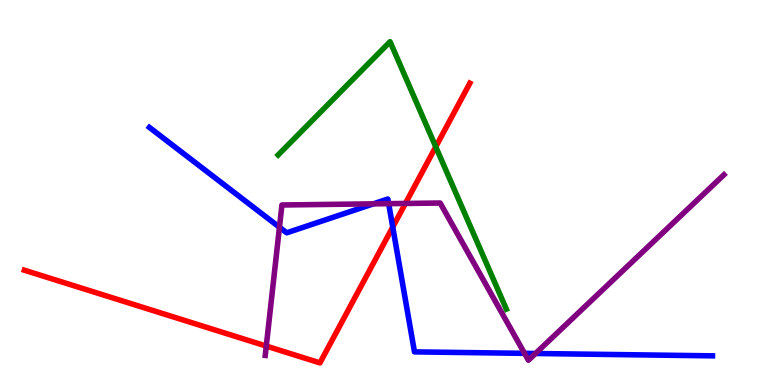[{'lines': ['blue', 'red'], 'intersections': [{'x': 5.07, 'y': 4.1}]}, {'lines': ['green', 'red'], 'intersections': [{'x': 5.62, 'y': 6.19}]}, {'lines': ['purple', 'red'], 'intersections': [{'x': 3.44, 'y': 1.01}, {'x': 5.23, 'y': 4.72}]}, {'lines': ['blue', 'green'], 'intersections': []}, {'lines': ['blue', 'purple'], 'intersections': [{'x': 3.61, 'y': 4.1}, {'x': 4.82, 'y': 4.71}, {'x': 5.02, 'y': 4.71}, {'x': 6.77, 'y': 0.822}, {'x': 6.91, 'y': 0.818}]}, {'lines': ['green', 'purple'], 'intersections': []}]